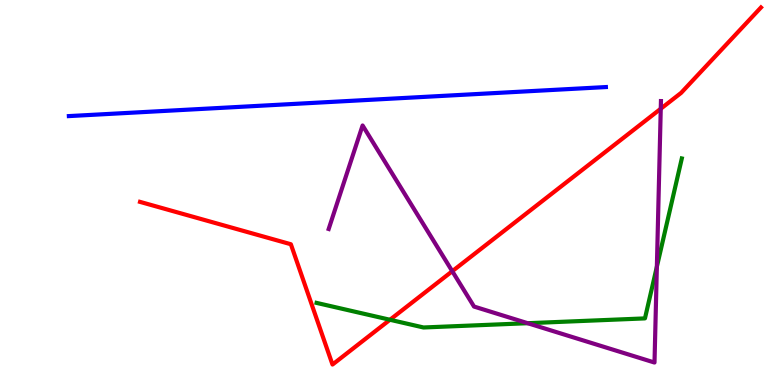[{'lines': ['blue', 'red'], 'intersections': []}, {'lines': ['green', 'red'], 'intersections': [{'x': 5.03, 'y': 1.69}]}, {'lines': ['purple', 'red'], 'intersections': [{'x': 5.84, 'y': 2.96}, {'x': 8.53, 'y': 7.18}]}, {'lines': ['blue', 'green'], 'intersections': []}, {'lines': ['blue', 'purple'], 'intersections': []}, {'lines': ['green', 'purple'], 'intersections': [{'x': 6.81, 'y': 1.61}, {'x': 8.48, 'y': 3.07}]}]